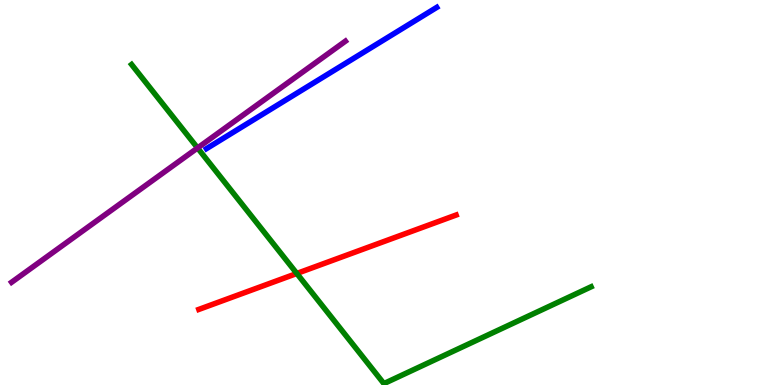[{'lines': ['blue', 'red'], 'intersections': []}, {'lines': ['green', 'red'], 'intersections': [{'x': 3.83, 'y': 2.9}]}, {'lines': ['purple', 'red'], 'intersections': []}, {'lines': ['blue', 'green'], 'intersections': []}, {'lines': ['blue', 'purple'], 'intersections': []}, {'lines': ['green', 'purple'], 'intersections': [{'x': 2.55, 'y': 6.16}]}]